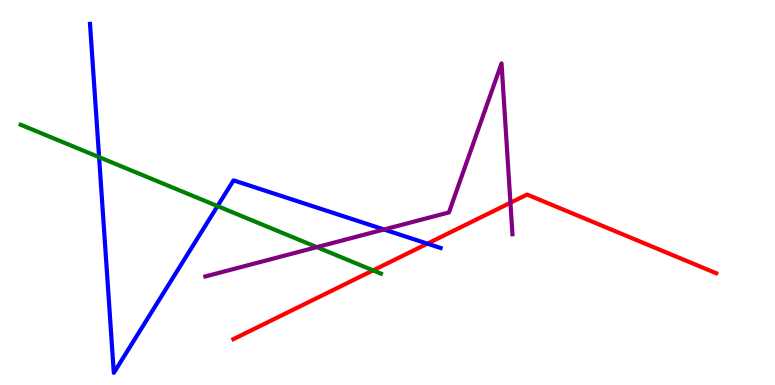[{'lines': ['blue', 'red'], 'intersections': [{'x': 5.51, 'y': 3.67}]}, {'lines': ['green', 'red'], 'intersections': [{'x': 4.81, 'y': 2.98}]}, {'lines': ['purple', 'red'], 'intersections': [{'x': 6.59, 'y': 4.73}]}, {'lines': ['blue', 'green'], 'intersections': [{'x': 1.28, 'y': 5.92}, {'x': 2.81, 'y': 4.65}]}, {'lines': ['blue', 'purple'], 'intersections': [{'x': 4.95, 'y': 4.04}]}, {'lines': ['green', 'purple'], 'intersections': [{'x': 4.09, 'y': 3.58}]}]